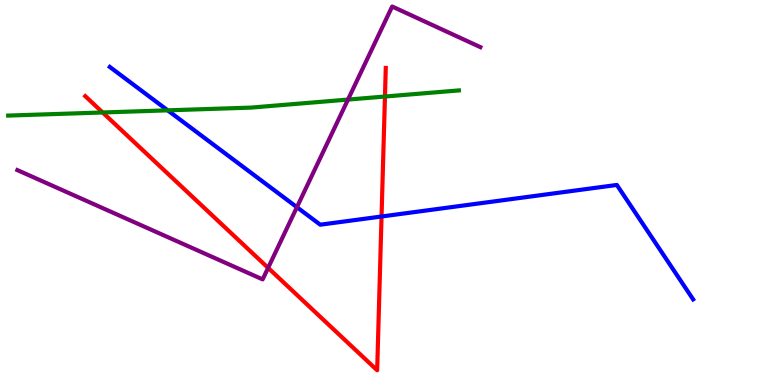[{'lines': ['blue', 'red'], 'intersections': [{'x': 4.92, 'y': 4.38}]}, {'lines': ['green', 'red'], 'intersections': [{'x': 1.32, 'y': 7.08}, {'x': 4.97, 'y': 7.49}]}, {'lines': ['purple', 'red'], 'intersections': [{'x': 3.46, 'y': 3.04}]}, {'lines': ['blue', 'green'], 'intersections': [{'x': 2.16, 'y': 7.13}]}, {'lines': ['blue', 'purple'], 'intersections': [{'x': 3.83, 'y': 4.62}]}, {'lines': ['green', 'purple'], 'intersections': [{'x': 4.49, 'y': 7.41}]}]